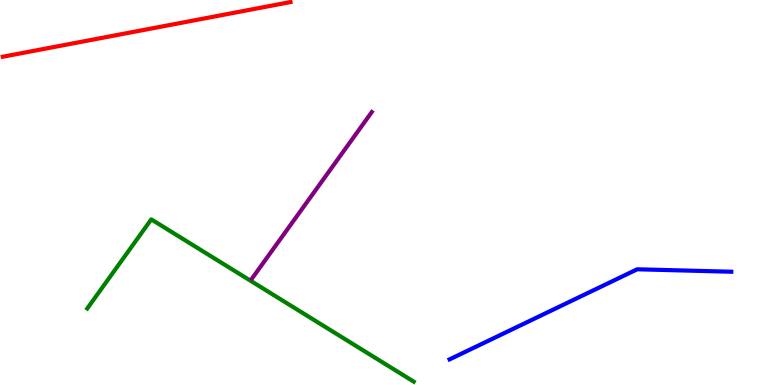[{'lines': ['blue', 'red'], 'intersections': []}, {'lines': ['green', 'red'], 'intersections': []}, {'lines': ['purple', 'red'], 'intersections': []}, {'lines': ['blue', 'green'], 'intersections': []}, {'lines': ['blue', 'purple'], 'intersections': []}, {'lines': ['green', 'purple'], 'intersections': []}]